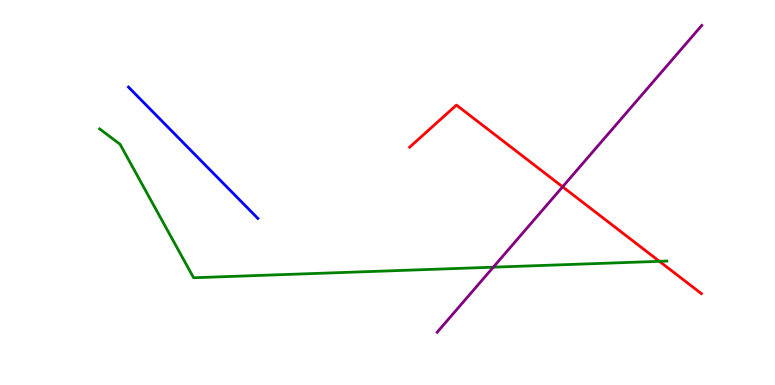[{'lines': ['blue', 'red'], 'intersections': []}, {'lines': ['green', 'red'], 'intersections': [{'x': 8.51, 'y': 3.21}]}, {'lines': ['purple', 'red'], 'intersections': [{'x': 7.26, 'y': 5.15}]}, {'lines': ['blue', 'green'], 'intersections': []}, {'lines': ['blue', 'purple'], 'intersections': []}, {'lines': ['green', 'purple'], 'intersections': [{'x': 6.36, 'y': 3.06}]}]